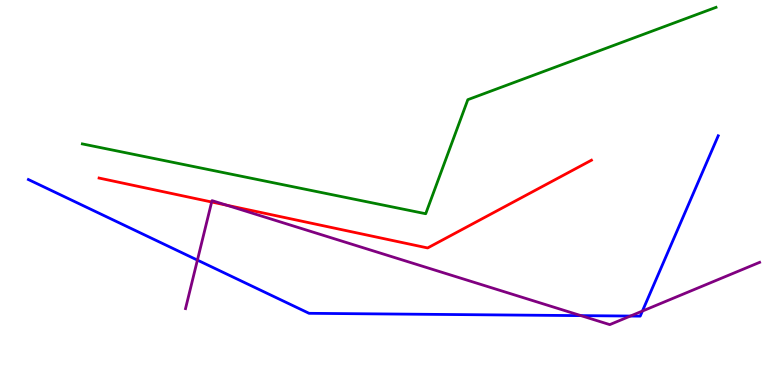[{'lines': ['blue', 'red'], 'intersections': []}, {'lines': ['green', 'red'], 'intersections': []}, {'lines': ['purple', 'red'], 'intersections': [{'x': 2.73, 'y': 4.75}, {'x': 2.93, 'y': 4.67}]}, {'lines': ['blue', 'green'], 'intersections': []}, {'lines': ['blue', 'purple'], 'intersections': [{'x': 2.55, 'y': 3.24}, {'x': 7.5, 'y': 1.8}, {'x': 8.13, 'y': 1.79}, {'x': 8.29, 'y': 1.92}]}, {'lines': ['green', 'purple'], 'intersections': []}]